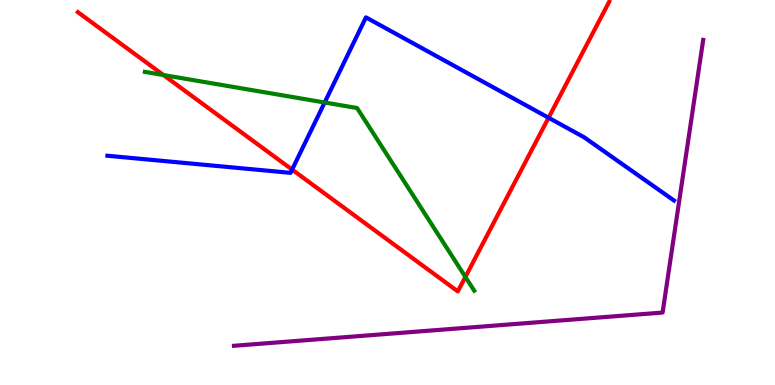[{'lines': ['blue', 'red'], 'intersections': [{'x': 3.77, 'y': 5.59}, {'x': 7.08, 'y': 6.94}]}, {'lines': ['green', 'red'], 'intersections': [{'x': 2.11, 'y': 8.05}, {'x': 6.01, 'y': 2.81}]}, {'lines': ['purple', 'red'], 'intersections': []}, {'lines': ['blue', 'green'], 'intersections': [{'x': 4.19, 'y': 7.34}]}, {'lines': ['blue', 'purple'], 'intersections': []}, {'lines': ['green', 'purple'], 'intersections': []}]